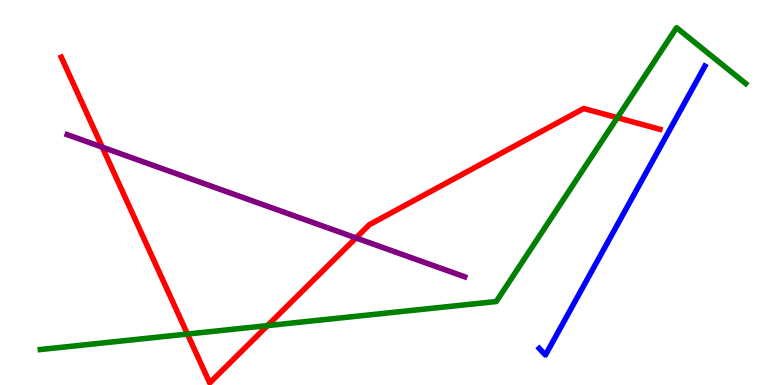[{'lines': ['blue', 'red'], 'intersections': []}, {'lines': ['green', 'red'], 'intersections': [{'x': 2.42, 'y': 1.32}, {'x': 3.45, 'y': 1.54}, {'x': 7.97, 'y': 6.94}]}, {'lines': ['purple', 'red'], 'intersections': [{'x': 1.32, 'y': 6.18}, {'x': 4.59, 'y': 3.82}]}, {'lines': ['blue', 'green'], 'intersections': []}, {'lines': ['blue', 'purple'], 'intersections': []}, {'lines': ['green', 'purple'], 'intersections': []}]